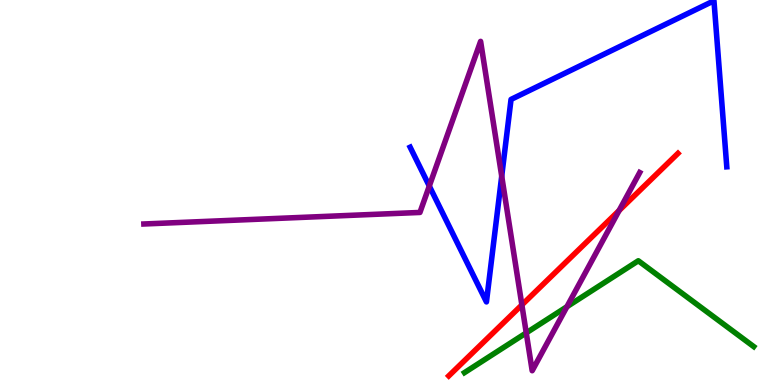[{'lines': ['blue', 'red'], 'intersections': []}, {'lines': ['green', 'red'], 'intersections': []}, {'lines': ['purple', 'red'], 'intersections': [{'x': 6.73, 'y': 2.08}, {'x': 7.99, 'y': 4.53}]}, {'lines': ['blue', 'green'], 'intersections': []}, {'lines': ['blue', 'purple'], 'intersections': [{'x': 5.54, 'y': 5.17}, {'x': 6.47, 'y': 5.42}]}, {'lines': ['green', 'purple'], 'intersections': [{'x': 6.79, 'y': 1.35}, {'x': 7.31, 'y': 2.03}]}]